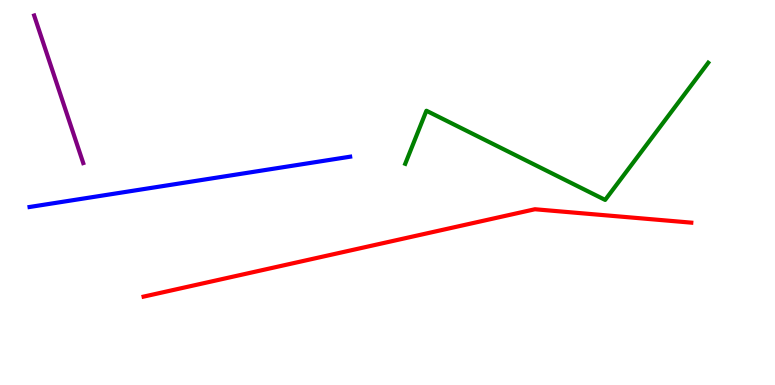[{'lines': ['blue', 'red'], 'intersections': []}, {'lines': ['green', 'red'], 'intersections': []}, {'lines': ['purple', 'red'], 'intersections': []}, {'lines': ['blue', 'green'], 'intersections': []}, {'lines': ['blue', 'purple'], 'intersections': []}, {'lines': ['green', 'purple'], 'intersections': []}]